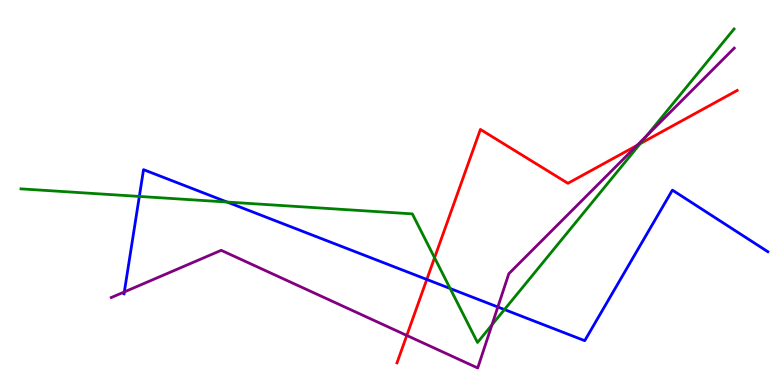[{'lines': ['blue', 'red'], 'intersections': [{'x': 5.51, 'y': 2.74}]}, {'lines': ['green', 'red'], 'intersections': [{'x': 5.61, 'y': 3.31}, {'x': 8.26, 'y': 6.27}]}, {'lines': ['purple', 'red'], 'intersections': [{'x': 5.25, 'y': 1.29}, {'x': 8.22, 'y': 6.22}]}, {'lines': ['blue', 'green'], 'intersections': [{'x': 1.8, 'y': 4.9}, {'x': 2.93, 'y': 4.75}, {'x': 5.81, 'y': 2.51}, {'x': 6.51, 'y': 1.96}]}, {'lines': ['blue', 'purple'], 'intersections': [{'x': 1.6, 'y': 2.42}, {'x': 6.42, 'y': 2.03}]}, {'lines': ['green', 'purple'], 'intersections': [{'x': 6.35, 'y': 1.56}, {'x': 8.34, 'y': 6.47}]}]